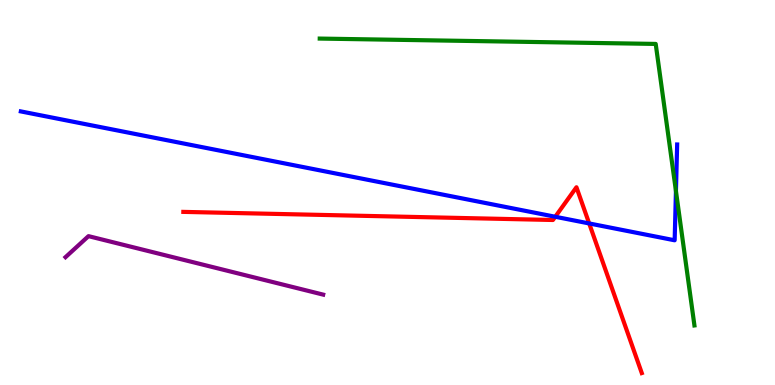[{'lines': ['blue', 'red'], 'intersections': [{'x': 7.16, 'y': 4.37}, {'x': 7.6, 'y': 4.2}]}, {'lines': ['green', 'red'], 'intersections': []}, {'lines': ['purple', 'red'], 'intersections': []}, {'lines': ['blue', 'green'], 'intersections': [{'x': 8.72, 'y': 5.04}]}, {'lines': ['blue', 'purple'], 'intersections': []}, {'lines': ['green', 'purple'], 'intersections': []}]